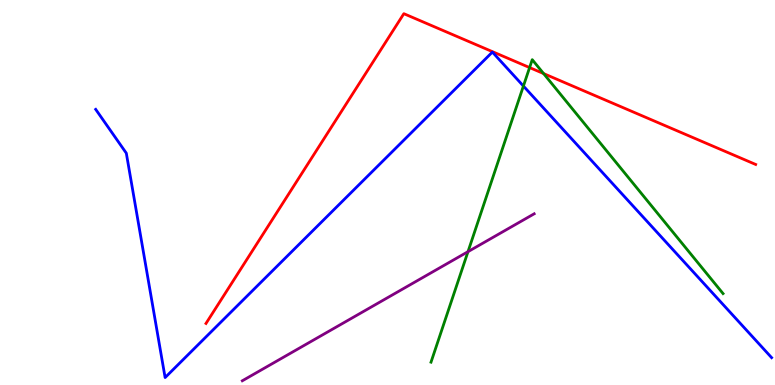[{'lines': ['blue', 'red'], 'intersections': []}, {'lines': ['green', 'red'], 'intersections': [{'x': 6.83, 'y': 8.24}, {'x': 7.01, 'y': 8.09}]}, {'lines': ['purple', 'red'], 'intersections': []}, {'lines': ['blue', 'green'], 'intersections': [{'x': 6.75, 'y': 7.77}]}, {'lines': ['blue', 'purple'], 'intersections': []}, {'lines': ['green', 'purple'], 'intersections': [{'x': 6.04, 'y': 3.46}]}]